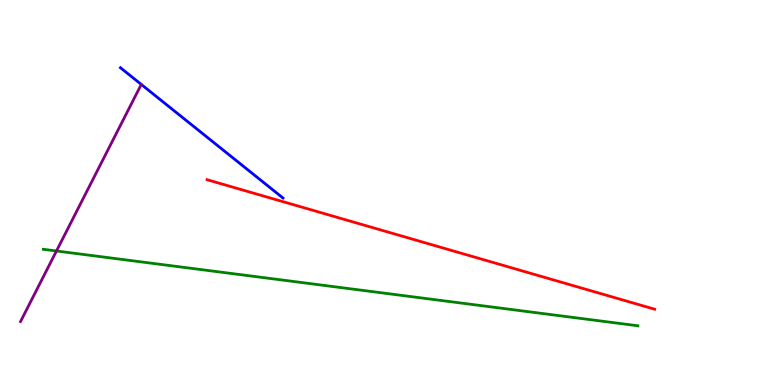[{'lines': ['blue', 'red'], 'intersections': []}, {'lines': ['green', 'red'], 'intersections': []}, {'lines': ['purple', 'red'], 'intersections': []}, {'lines': ['blue', 'green'], 'intersections': []}, {'lines': ['blue', 'purple'], 'intersections': []}, {'lines': ['green', 'purple'], 'intersections': [{'x': 0.729, 'y': 3.48}]}]